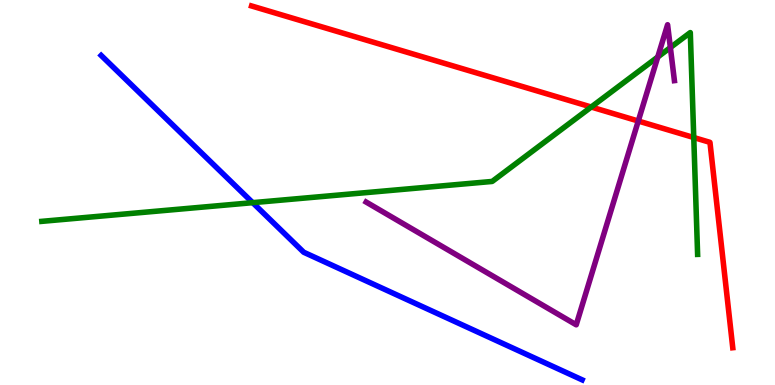[{'lines': ['blue', 'red'], 'intersections': []}, {'lines': ['green', 'red'], 'intersections': [{'x': 7.63, 'y': 7.22}, {'x': 8.95, 'y': 6.43}]}, {'lines': ['purple', 'red'], 'intersections': [{'x': 8.24, 'y': 6.86}]}, {'lines': ['blue', 'green'], 'intersections': [{'x': 3.26, 'y': 4.74}]}, {'lines': ['blue', 'purple'], 'intersections': []}, {'lines': ['green', 'purple'], 'intersections': [{'x': 8.49, 'y': 8.52}, {'x': 8.65, 'y': 8.77}]}]